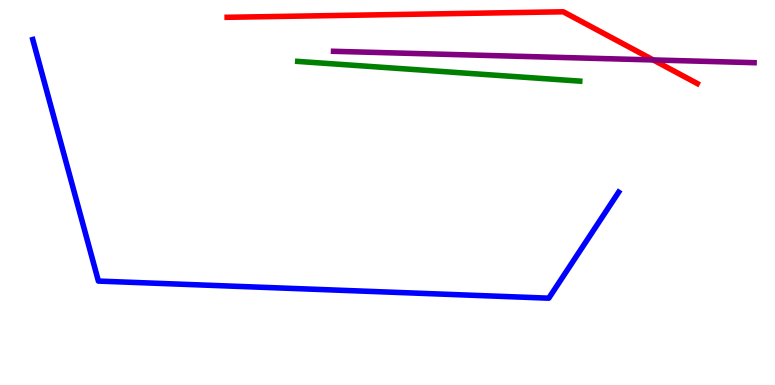[{'lines': ['blue', 'red'], 'intersections': []}, {'lines': ['green', 'red'], 'intersections': []}, {'lines': ['purple', 'red'], 'intersections': [{'x': 8.43, 'y': 8.44}]}, {'lines': ['blue', 'green'], 'intersections': []}, {'lines': ['blue', 'purple'], 'intersections': []}, {'lines': ['green', 'purple'], 'intersections': []}]